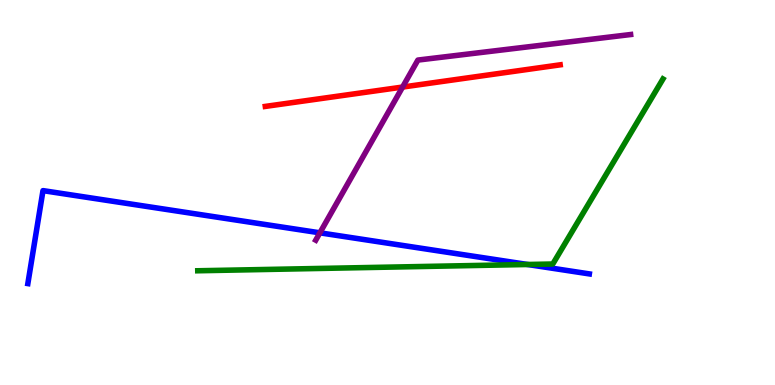[{'lines': ['blue', 'red'], 'intersections': []}, {'lines': ['green', 'red'], 'intersections': []}, {'lines': ['purple', 'red'], 'intersections': [{'x': 5.19, 'y': 7.74}]}, {'lines': ['blue', 'green'], 'intersections': [{'x': 6.81, 'y': 3.13}]}, {'lines': ['blue', 'purple'], 'intersections': [{'x': 4.13, 'y': 3.95}]}, {'lines': ['green', 'purple'], 'intersections': []}]